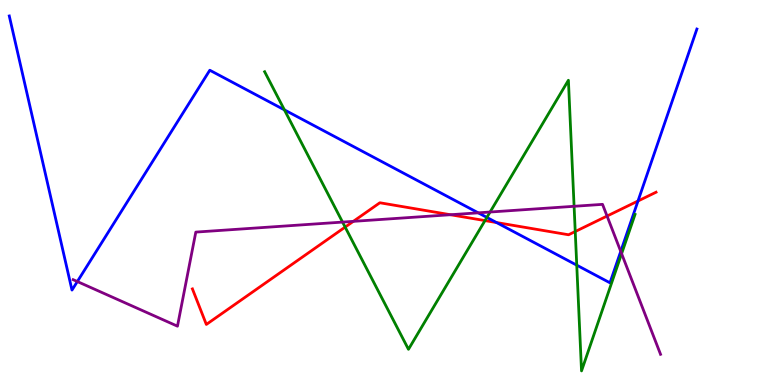[{'lines': ['blue', 'red'], 'intersections': [{'x': 6.41, 'y': 4.22}, {'x': 8.23, 'y': 4.78}]}, {'lines': ['green', 'red'], 'intersections': [{'x': 4.45, 'y': 4.1}, {'x': 6.26, 'y': 4.27}, {'x': 7.42, 'y': 3.99}]}, {'lines': ['purple', 'red'], 'intersections': [{'x': 4.56, 'y': 4.25}, {'x': 5.81, 'y': 4.42}, {'x': 7.83, 'y': 4.39}]}, {'lines': ['blue', 'green'], 'intersections': [{'x': 3.67, 'y': 7.15}, {'x': 6.28, 'y': 4.35}, {'x': 7.44, 'y': 3.11}]}, {'lines': ['blue', 'purple'], 'intersections': [{'x': 0.998, 'y': 2.69}, {'x': 6.17, 'y': 4.47}, {'x': 8.01, 'y': 3.47}]}, {'lines': ['green', 'purple'], 'intersections': [{'x': 4.42, 'y': 4.23}, {'x': 6.32, 'y': 4.49}, {'x': 7.41, 'y': 4.64}, {'x': 8.02, 'y': 3.41}]}]